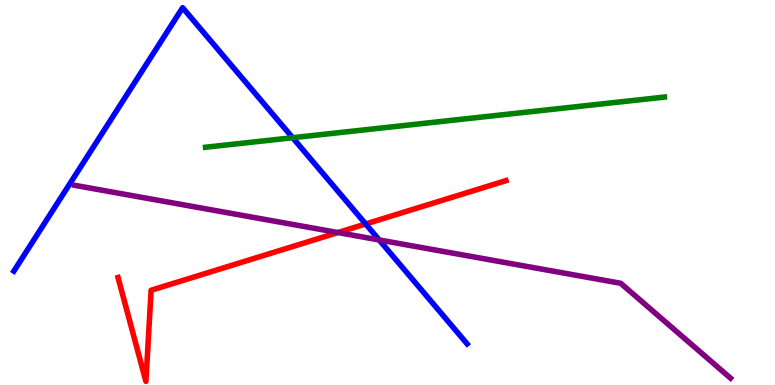[{'lines': ['blue', 'red'], 'intersections': [{'x': 4.72, 'y': 4.18}]}, {'lines': ['green', 'red'], 'intersections': []}, {'lines': ['purple', 'red'], 'intersections': [{'x': 4.36, 'y': 3.96}]}, {'lines': ['blue', 'green'], 'intersections': [{'x': 3.78, 'y': 6.42}]}, {'lines': ['blue', 'purple'], 'intersections': [{'x': 4.89, 'y': 3.77}]}, {'lines': ['green', 'purple'], 'intersections': []}]